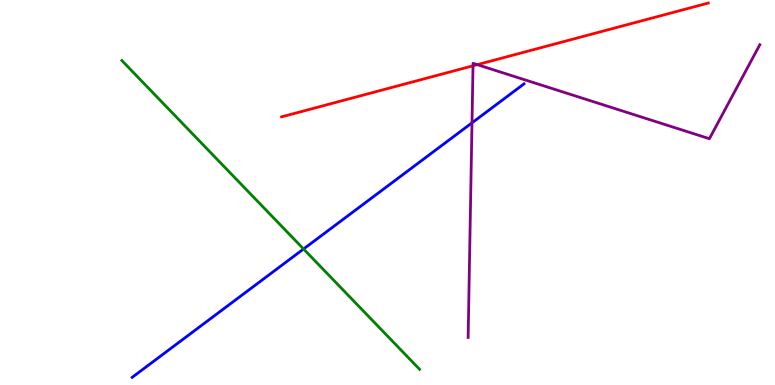[{'lines': ['blue', 'red'], 'intersections': []}, {'lines': ['green', 'red'], 'intersections': []}, {'lines': ['purple', 'red'], 'intersections': [{'x': 6.1, 'y': 8.29}, {'x': 6.16, 'y': 8.32}]}, {'lines': ['blue', 'green'], 'intersections': [{'x': 3.92, 'y': 3.53}]}, {'lines': ['blue', 'purple'], 'intersections': [{'x': 6.09, 'y': 6.81}]}, {'lines': ['green', 'purple'], 'intersections': []}]